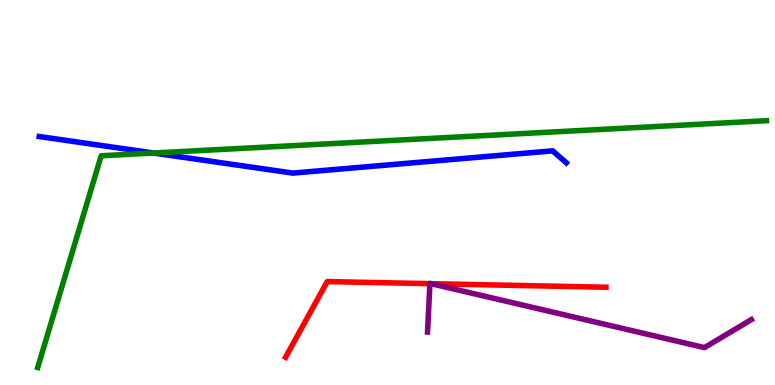[{'lines': ['blue', 'red'], 'intersections': []}, {'lines': ['green', 'red'], 'intersections': []}, {'lines': ['purple', 'red'], 'intersections': [{'x': 5.55, 'y': 2.63}, {'x': 5.56, 'y': 2.63}]}, {'lines': ['blue', 'green'], 'intersections': [{'x': 1.98, 'y': 6.03}]}, {'lines': ['blue', 'purple'], 'intersections': []}, {'lines': ['green', 'purple'], 'intersections': []}]